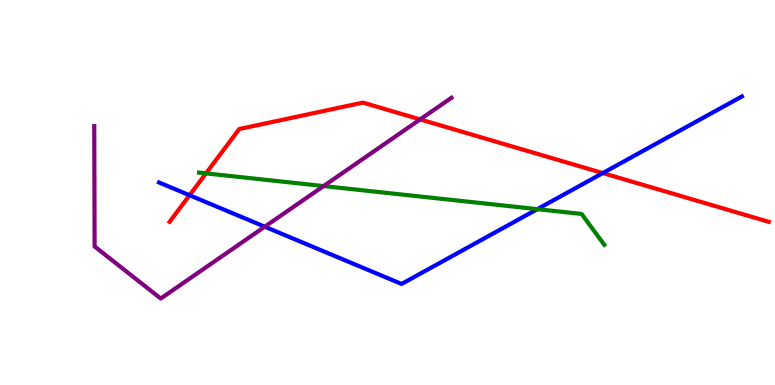[{'lines': ['blue', 'red'], 'intersections': [{'x': 2.45, 'y': 4.93}, {'x': 7.78, 'y': 5.5}]}, {'lines': ['green', 'red'], 'intersections': [{'x': 2.66, 'y': 5.5}]}, {'lines': ['purple', 'red'], 'intersections': [{'x': 5.42, 'y': 6.9}]}, {'lines': ['blue', 'green'], 'intersections': [{'x': 6.93, 'y': 4.57}]}, {'lines': ['blue', 'purple'], 'intersections': [{'x': 3.42, 'y': 4.11}]}, {'lines': ['green', 'purple'], 'intersections': [{'x': 4.18, 'y': 5.17}]}]